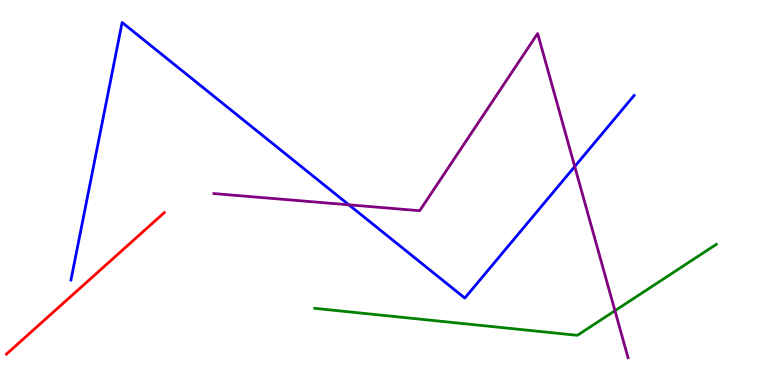[{'lines': ['blue', 'red'], 'intersections': []}, {'lines': ['green', 'red'], 'intersections': []}, {'lines': ['purple', 'red'], 'intersections': []}, {'lines': ['blue', 'green'], 'intersections': []}, {'lines': ['blue', 'purple'], 'intersections': [{'x': 4.5, 'y': 4.68}, {'x': 7.42, 'y': 5.67}]}, {'lines': ['green', 'purple'], 'intersections': [{'x': 7.93, 'y': 1.93}]}]